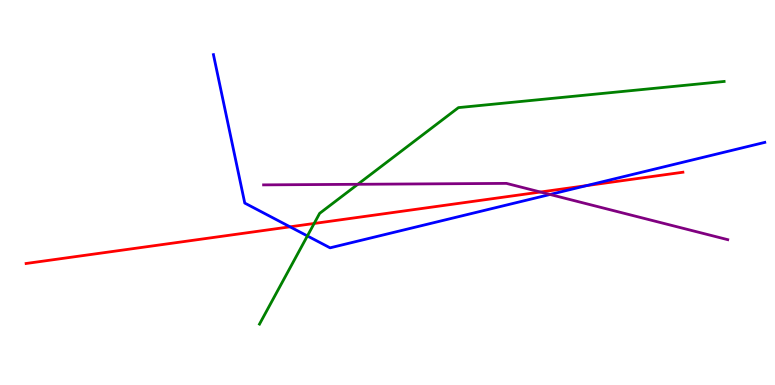[{'lines': ['blue', 'red'], 'intersections': [{'x': 3.74, 'y': 4.11}, {'x': 7.57, 'y': 5.18}]}, {'lines': ['green', 'red'], 'intersections': [{'x': 4.05, 'y': 4.2}]}, {'lines': ['purple', 'red'], 'intersections': [{'x': 6.97, 'y': 5.01}]}, {'lines': ['blue', 'green'], 'intersections': [{'x': 3.97, 'y': 3.87}]}, {'lines': ['blue', 'purple'], 'intersections': [{'x': 7.1, 'y': 4.95}]}, {'lines': ['green', 'purple'], 'intersections': [{'x': 4.62, 'y': 5.21}]}]